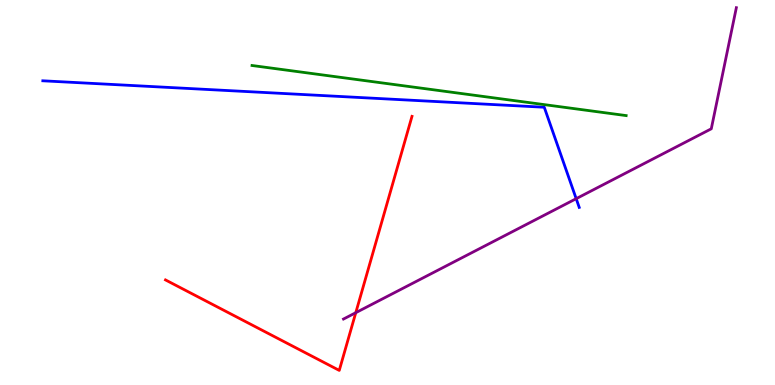[{'lines': ['blue', 'red'], 'intersections': []}, {'lines': ['green', 'red'], 'intersections': []}, {'lines': ['purple', 'red'], 'intersections': [{'x': 4.59, 'y': 1.88}]}, {'lines': ['blue', 'green'], 'intersections': []}, {'lines': ['blue', 'purple'], 'intersections': [{'x': 7.43, 'y': 4.84}]}, {'lines': ['green', 'purple'], 'intersections': []}]